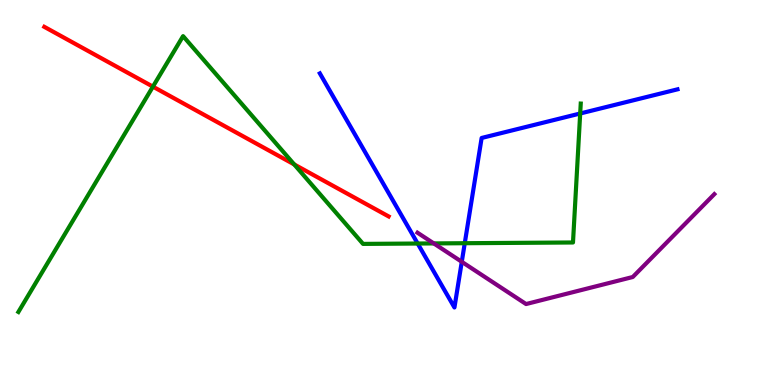[{'lines': ['blue', 'red'], 'intersections': []}, {'lines': ['green', 'red'], 'intersections': [{'x': 1.97, 'y': 7.75}, {'x': 3.8, 'y': 5.73}]}, {'lines': ['purple', 'red'], 'intersections': []}, {'lines': ['blue', 'green'], 'intersections': [{'x': 5.39, 'y': 3.67}, {'x': 6.0, 'y': 3.68}, {'x': 7.49, 'y': 7.05}]}, {'lines': ['blue', 'purple'], 'intersections': [{'x': 5.96, 'y': 3.2}]}, {'lines': ['green', 'purple'], 'intersections': [{'x': 5.6, 'y': 3.68}]}]